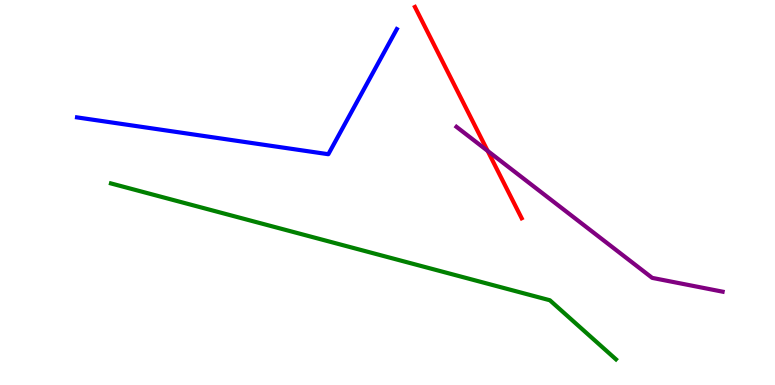[{'lines': ['blue', 'red'], 'intersections': []}, {'lines': ['green', 'red'], 'intersections': []}, {'lines': ['purple', 'red'], 'intersections': [{'x': 6.29, 'y': 6.08}]}, {'lines': ['blue', 'green'], 'intersections': []}, {'lines': ['blue', 'purple'], 'intersections': []}, {'lines': ['green', 'purple'], 'intersections': []}]